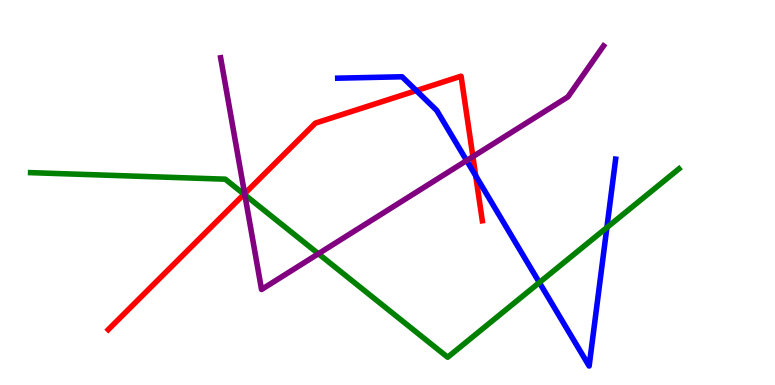[{'lines': ['blue', 'red'], 'intersections': [{'x': 5.37, 'y': 7.65}, {'x': 6.14, 'y': 5.43}]}, {'lines': ['green', 'red'], 'intersections': [{'x': 3.15, 'y': 4.96}]}, {'lines': ['purple', 'red'], 'intersections': [{'x': 3.16, 'y': 4.97}, {'x': 6.1, 'y': 5.93}]}, {'lines': ['blue', 'green'], 'intersections': [{'x': 6.96, 'y': 2.66}, {'x': 7.83, 'y': 4.09}]}, {'lines': ['blue', 'purple'], 'intersections': [{'x': 6.02, 'y': 5.83}]}, {'lines': ['green', 'purple'], 'intersections': [{'x': 3.16, 'y': 4.94}, {'x': 4.11, 'y': 3.41}]}]